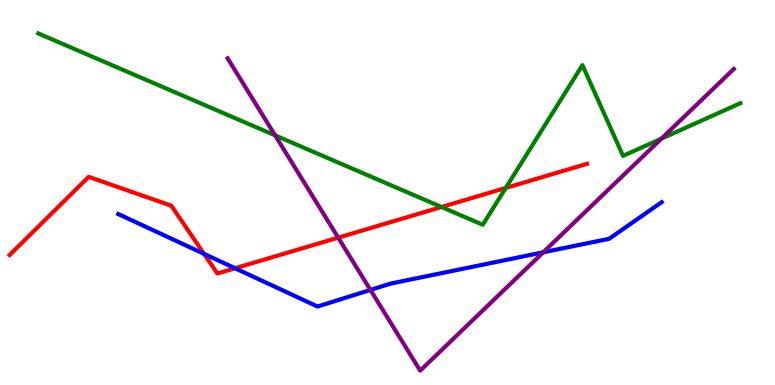[{'lines': ['blue', 'red'], 'intersections': [{'x': 2.63, 'y': 3.41}, {'x': 3.03, 'y': 3.03}]}, {'lines': ['green', 'red'], 'intersections': [{'x': 5.7, 'y': 4.62}, {'x': 6.53, 'y': 5.12}]}, {'lines': ['purple', 'red'], 'intersections': [{'x': 4.36, 'y': 3.83}]}, {'lines': ['blue', 'green'], 'intersections': []}, {'lines': ['blue', 'purple'], 'intersections': [{'x': 4.78, 'y': 2.47}, {'x': 7.01, 'y': 3.45}]}, {'lines': ['green', 'purple'], 'intersections': [{'x': 3.55, 'y': 6.48}, {'x': 8.53, 'y': 6.4}]}]